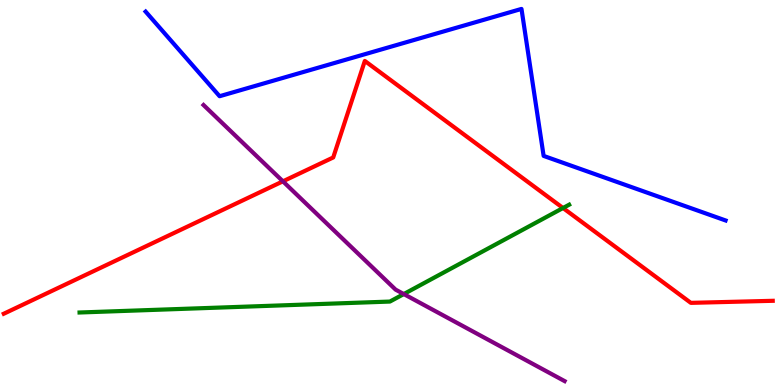[{'lines': ['blue', 'red'], 'intersections': []}, {'lines': ['green', 'red'], 'intersections': [{'x': 7.26, 'y': 4.6}]}, {'lines': ['purple', 'red'], 'intersections': [{'x': 3.65, 'y': 5.29}]}, {'lines': ['blue', 'green'], 'intersections': []}, {'lines': ['blue', 'purple'], 'intersections': []}, {'lines': ['green', 'purple'], 'intersections': [{'x': 5.21, 'y': 2.36}]}]